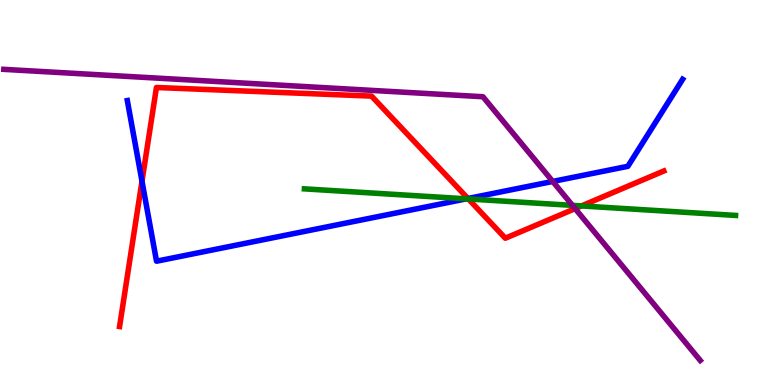[{'lines': ['blue', 'red'], 'intersections': [{'x': 1.83, 'y': 5.29}, {'x': 6.04, 'y': 4.84}]}, {'lines': ['green', 'red'], 'intersections': [{'x': 6.04, 'y': 4.83}, {'x': 7.5, 'y': 4.65}]}, {'lines': ['purple', 'red'], 'intersections': [{'x': 7.42, 'y': 4.58}]}, {'lines': ['blue', 'green'], 'intersections': [{'x': 6.02, 'y': 4.84}]}, {'lines': ['blue', 'purple'], 'intersections': [{'x': 7.13, 'y': 5.29}]}, {'lines': ['green', 'purple'], 'intersections': [{'x': 7.39, 'y': 4.67}]}]